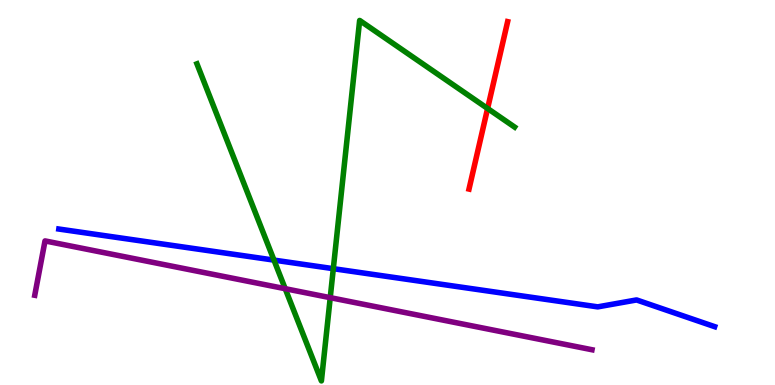[{'lines': ['blue', 'red'], 'intersections': []}, {'lines': ['green', 'red'], 'intersections': [{'x': 6.29, 'y': 7.18}]}, {'lines': ['purple', 'red'], 'intersections': []}, {'lines': ['blue', 'green'], 'intersections': [{'x': 3.54, 'y': 3.24}, {'x': 4.3, 'y': 3.02}]}, {'lines': ['blue', 'purple'], 'intersections': []}, {'lines': ['green', 'purple'], 'intersections': [{'x': 3.68, 'y': 2.5}, {'x': 4.26, 'y': 2.27}]}]